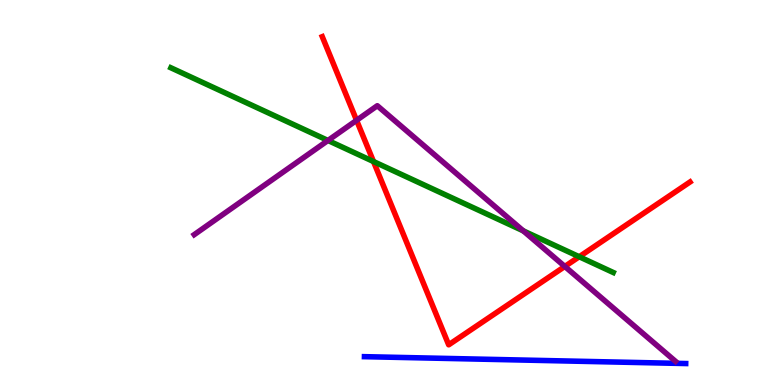[{'lines': ['blue', 'red'], 'intersections': []}, {'lines': ['green', 'red'], 'intersections': [{'x': 4.82, 'y': 5.8}, {'x': 7.47, 'y': 3.33}]}, {'lines': ['purple', 'red'], 'intersections': [{'x': 4.6, 'y': 6.87}, {'x': 7.29, 'y': 3.08}]}, {'lines': ['blue', 'green'], 'intersections': []}, {'lines': ['blue', 'purple'], 'intersections': []}, {'lines': ['green', 'purple'], 'intersections': [{'x': 4.23, 'y': 6.35}, {'x': 6.75, 'y': 4.0}]}]